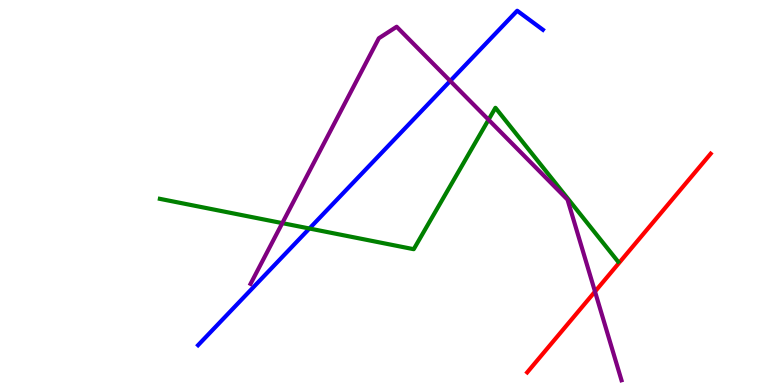[{'lines': ['blue', 'red'], 'intersections': []}, {'lines': ['green', 'red'], 'intersections': []}, {'lines': ['purple', 'red'], 'intersections': [{'x': 7.68, 'y': 2.43}]}, {'lines': ['blue', 'green'], 'intersections': [{'x': 3.99, 'y': 4.06}]}, {'lines': ['blue', 'purple'], 'intersections': [{'x': 5.81, 'y': 7.9}]}, {'lines': ['green', 'purple'], 'intersections': [{'x': 3.64, 'y': 4.2}, {'x': 6.3, 'y': 6.89}]}]